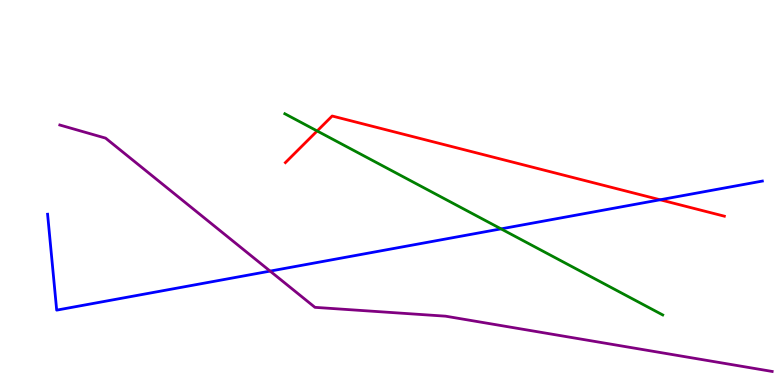[{'lines': ['blue', 'red'], 'intersections': [{'x': 8.52, 'y': 4.81}]}, {'lines': ['green', 'red'], 'intersections': [{'x': 4.09, 'y': 6.6}]}, {'lines': ['purple', 'red'], 'intersections': []}, {'lines': ['blue', 'green'], 'intersections': [{'x': 6.47, 'y': 4.06}]}, {'lines': ['blue', 'purple'], 'intersections': [{'x': 3.49, 'y': 2.96}]}, {'lines': ['green', 'purple'], 'intersections': []}]